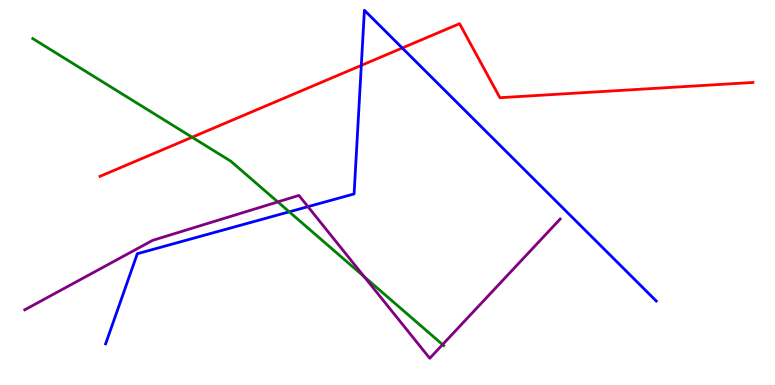[{'lines': ['blue', 'red'], 'intersections': [{'x': 4.66, 'y': 8.3}, {'x': 5.19, 'y': 8.75}]}, {'lines': ['green', 'red'], 'intersections': [{'x': 2.48, 'y': 6.44}]}, {'lines': ['purple', 'red'], 'intersections': []}, {'lines': ['blue', 'green'], 'intersections': [{'x': 3.73, 'y': 4.5}]}, {'lines': ['blue', 'purple'], 'intersections': [{'x': 3.97, 'y': 4.63}]}, {'lines': ['green', 'purple'], 'intersections': [{'x': 3.58, 'y': 4.76}, {'x': 4.7, 'y': 2.81}, {'x': 5.71, 'y': 1.05}]}]